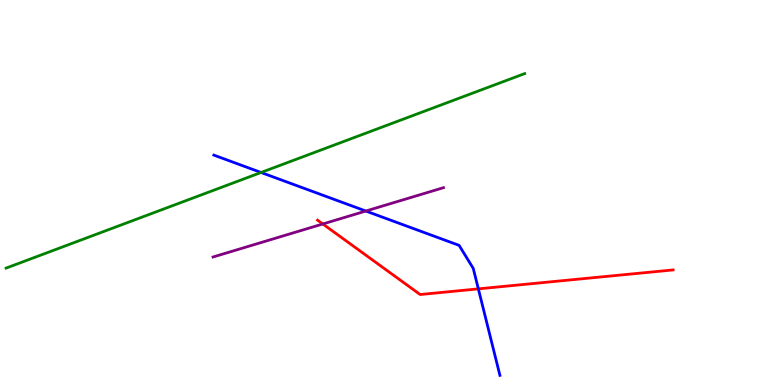[{'lines': ['blue', 'red'], 'intersections': [{'x': 6.17, 'y': 2.5}]}, {'lines': ['green', 'red'], 'intersections': []}, {'lines': ['purple', 'red'], 'intersections': [{'x': 4.17, 'y': 4.18}]}, {'lines': ['blue', 'green'], 'intersections': [{'x': 3.37, 'y': 5.52}]}, {'lines': ['blue', 'purple'], 'intersections': [{'x': 4.72, 'y': 4.52}]}, {'lines': ['green', 'purple'], 'intersections': []}]